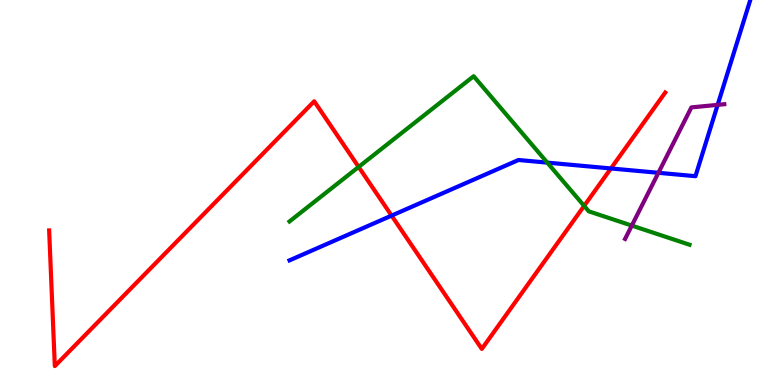[{'lines': ['blue', 'red'], 'intersections': [{'x': 5.05, 'y': 4.4}, {'x': 7.88, 'y': 5.62}]}, {'lines': ['green', 'red'], 'intersections': [{'x': 4.63, 'y': 5.66}, {'x': 7.54, 'y': 4.65}]}, {'lines': ['purple', 'red'], 'intersections': []}, {'lines': ['blue', 'green'], 'intersections': [{'x': 7.06, 'y': 5.78}]}, {'lines': ['blue', 'purple'], 'intersections': [{'x': 8.5, 'y': 5.51}, {'x': 9.26, 'y': 7.28}]}, {'lines': ['green', 'purple'], 'intersections': [{'x': 8.15, 'y': 4.14}]}]